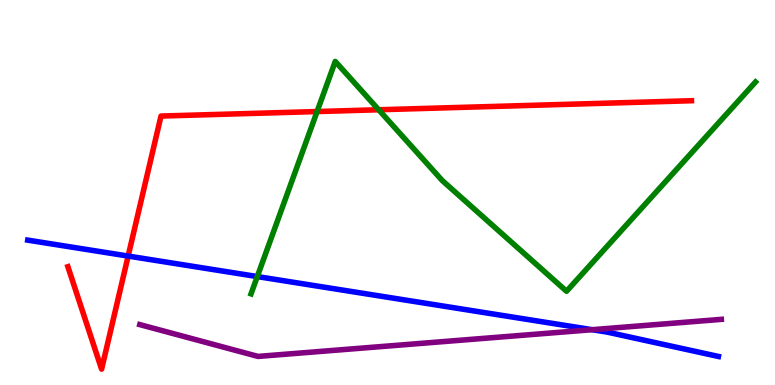[{'lines': ['blue', 'red'], 'intersections': [{'x': 1.65, 'y': 3.35}]}, {'lines': ['green', 'red'], 'intersections': [{'x': 4.09, 'y': 7.1}, {'x': 4.89, 'y': 7.15}]}, {'lines': ['purple', 'red'], 'intersections': []}, {'lines': ['blue', 'green'], 'intersections': [{'x': 3.32, 'y': 2.82}]}, {'lines': ['blue', 'purple'], 'intersections': [{'x': 7.64, 'y': 1.44}]}, {'lines': ['green', 'purple'], 'intersections': []}]